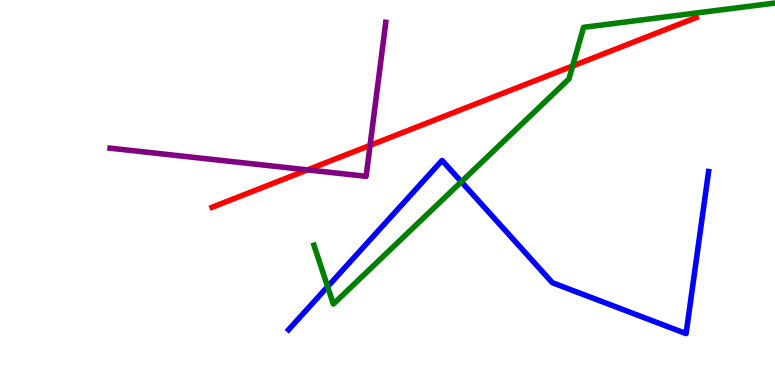[{'lines': ['blue', 'red'], 'intersections': []}, {'lines': ['green', 'red'], 'intersections': [{'x': 7.39, 'y': 8.29}]}, {'lines': ['purple', 'red'], 'intersections': [{'x': 3.97, 'y': 5.59}, {'x': 4.78, 'y': 6.22}]}, {'lines': ['blue', 'green'], 'intersections': [{'x': 4.23, 'y': 2.55}, {'x': 5.95, 'y': 5.28}]}, {'lines': ['blue', 'purple'], 'intersections': []}, {'lines': ['green', 'purple'], 'intersections': []}]